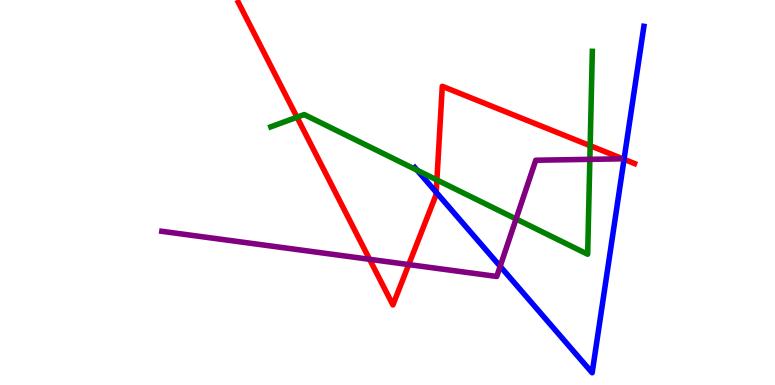[{'lines': ['blue', 'red'], 'intersections': [{'x': 5.63, 'y': 5.01}, {'x': 8.05, 'y': 5.86}]}, {'lines': ['green', 'red'], 'intersections': [{'x': 3.83, 'y': 6.96}, {'x': 5.64, 'y': 5.33}, {'x': 7.61, 'y': 6.22}]}, {'lines': ['purple', 'red'], 'intersections': [{'x': 4.77, 'y': 3.26}, {'x': 5.27, 'y': 3.13}]}, {'lines': ['blue', 'green'], 'intersections': [{'x': 5.38, 'y': 5.58}]}, {'lines': ['blue', 'purple'], 'intersections': [{'x': 6.45, 'y': 3.08}]}, {'lines': ['green', 'purple'], 'intersections': [{'x': 6.66, 'y': 4.31}, {'x': 7.61, 'y': 5.86}]}]